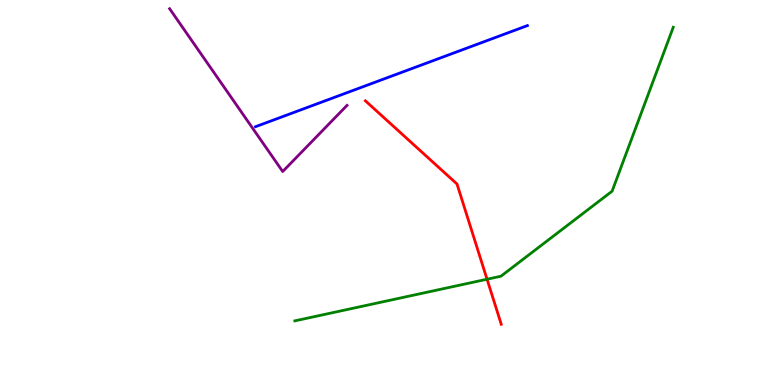[{'lines': ['blue', 'red'], 'intersections': []}, {'lines': ['green', 'red'], 'intersections': [{'x': 6.28, 'y': 2.75}]}, {'lines': ['purple', 'red'], 'intersections': []}, {'lines': ['blue', 'green'], 'intersections': []}, {'lines': ['blue', 'purple'], 'intersections': []}, {'lines': ['green', 'purple'], 'intersections': []}]